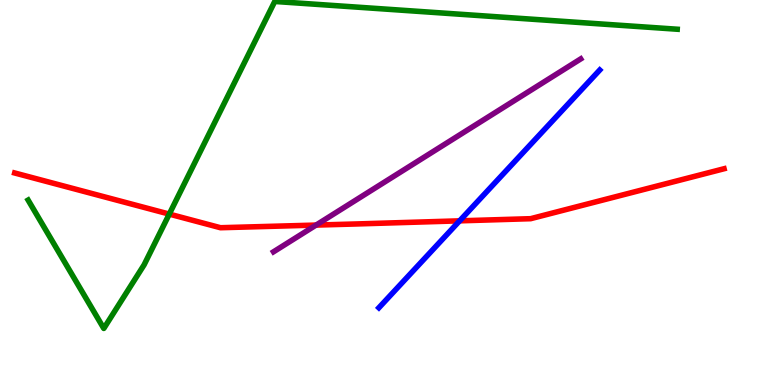[{'lines': ['blue', 'red'], 'intersections': [{'x': 5.93, 'y': 4.26}]}, {'lines': ['green', 'red'], 'intersections': [{'x': 2.18, 'y': 4.44}]}, {'lines': ['purple', 'red'], 'intersections': [{'x': 4.08, 'y': 4.15}]}, {'lines': ['blue', 'green'], 'intersections': []}, {'lines': ['blue', 'purple'], 'intersections': []}, {'lines': ['green', 'purple'], 'intersections': []}]